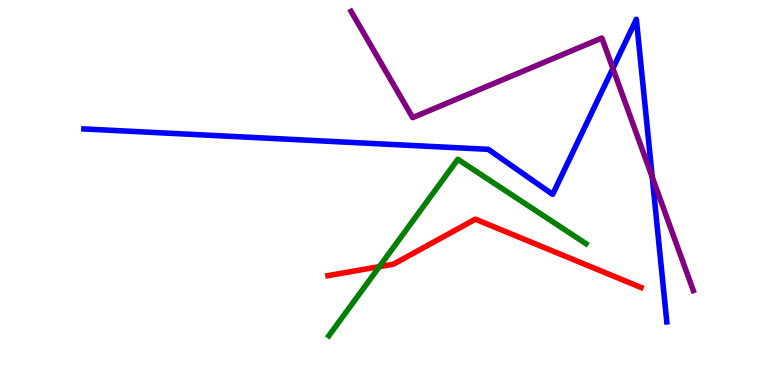[{'lines': ['blue', 'red'], 'intersections': []}, {'lines': ['green', 'red'], 'intersections': [{'x': 4.9, 'y': 3.07}]}, {'lines': ['purple', 'red'], 'intersections': []}, {'lines': ['blue', 'green'], 'intersections': []}, {'lines': ['blue', 'purple'], 'intersections': [{'x': 7.91, 'y': 8.22}, {'x': 8.42, 'y': 5.4}]}, {'lines': ['green', 'purple'], 'intersections': []}]